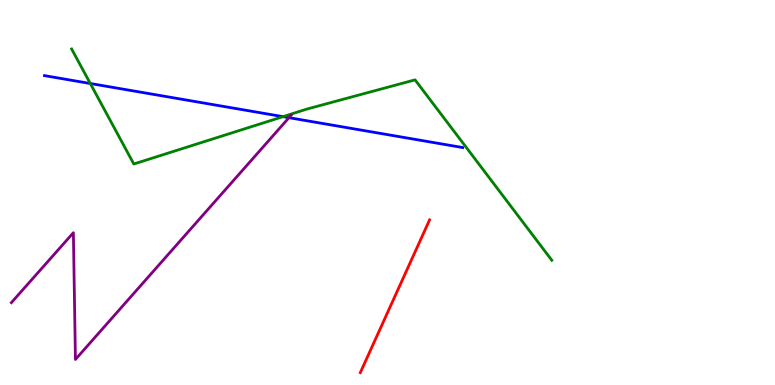[{'lines': ['blue', 'red'], 'intersections': []}, {'lines': ['green', 'red'], 'intersections': []}, {'lines': ['purple', 'red'], 'intersections': []}, {'lines': ['blue', 'green'], 'intersections': [{'x': 1.17, 'y': 7.83}, {'x': 3.65, 'y': 6.97}]}, {'lines': ['blue', 'purple'], 'intersections': [{'x': 3.73, 'y': 6.94}]}, {'lines': ['green', 'purple'], 'intersections': []}]